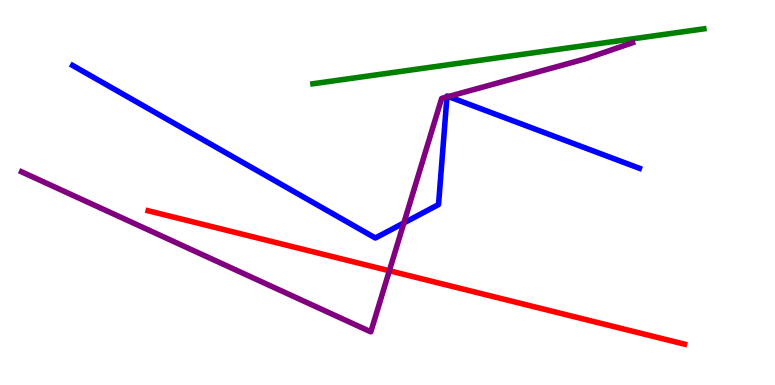[{'lines': ['blue', 'red'], 'intersections': []}, {'lines': ['green', 'red'], 'intersections': []}, {'lines': ['purple', 'red'], 'intersections': [{'x': 5.02, 'y': 2.97}]}, {'lines': ['blue', 'green'], 'intersections': []}, {'lines': ['blue', 'purple'], 'intersections': [{'x': 5.21, 'y': 4.21}, {'x': 5.77, 'y': 7.48}, {'x': 5.79, 'y': 7.49}]}, {'lines': ['green', 'purple'], 'intersections': []}]